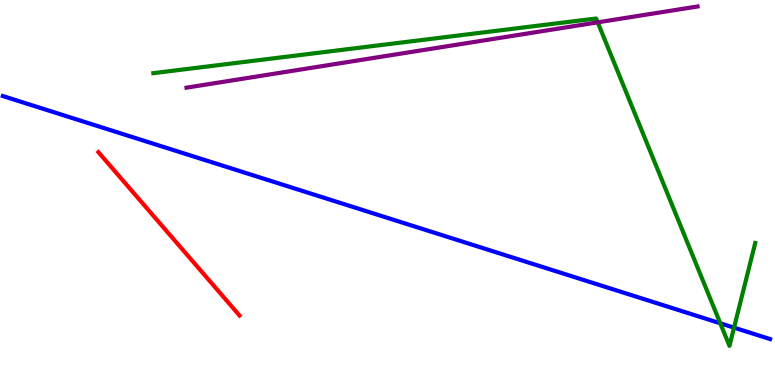[{'lines': ['blue', 'red'], 'intersections': []}, {'lines': ['green', 'red'], 'intersections': []}, {'lines': ['purple', 'red'], 'intersections': []}, {'lines': ['blue', 'green'], 'intersections': [{'x': 9.29, 'y': 1.6}, {'x': 9.47, 'y': 1.49}]}, {'lines': ['blue', 'purple'], 'intersections': []}, {'lines': ['green', 'purple'], 'intersections': [{'x': 7.71, 'y': 9.42}]}]